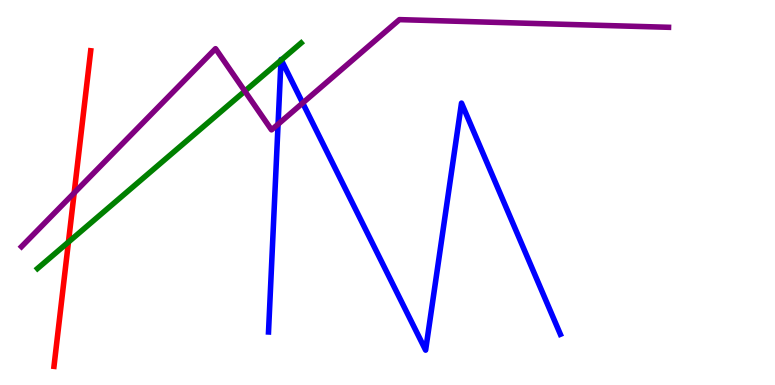[{'lines': ['blue', 'red'], 'intersections': []}, {'lines': ['green', 'red'], 'intersections': [{'x': 0.883, 'y': 3.71}]}, {'lines': ['purple', 'red'], 'intersections': [{'x': 0.957, 'y': 4.99}]}, {'lines': ['blue', 'green'], 'intersections': [{'x': 3.63, 'y': 8.44}, {'x': 3.63, 'y': 8.44}]}, {'lines': ['blue', 'purple'], 'intersections': [{'x': 3.59, 'y': 6.77}, {'x': 3.91, 'y': 7.32}]}, {'lines': ['green', 'purple'], 'intersections': [{'x': 3.16, 'y': 7.63}]}]